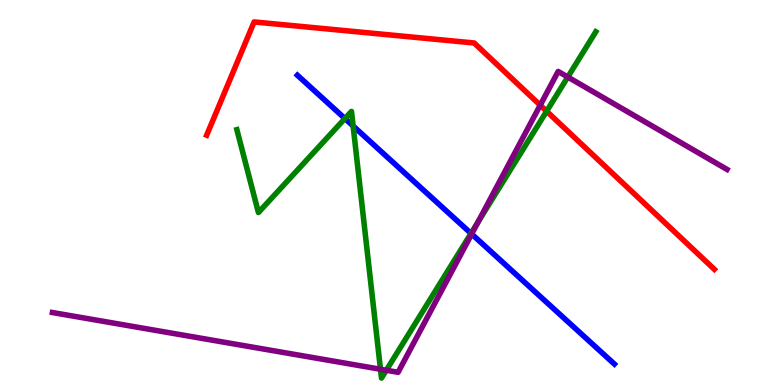[{'lines': ['blue', 'red'], 'intersections': []}, {'lines': ['green', 'red'], 'intersections': [{'x': 7.05, 'y': 7.11}]}, {'lines': ['purple', 'red'], 'intersections': [{'x': 6.97, 'y': 7.27}]}, {'lines': ['blue', 'green'], 'intersections': [{'x': 4.45, 'y': 6.92}, {'x': 4.56, 'y': 6.73}, {'x': 6.08, 'y': 3.94}]}, {'lines': ['blue', 'purple'], 'intersections': [{'x': 6.09, 'y': 3.92}]}, {'lines': ['green', 'purple'], 'intersections': [{'x': 4.91, 'y': 0.409}, {'x': 4.98, 'y': 0.383}, {'x': 6.17, 'y': 4.23}, {'x': 7.33, 'y': 8.0}]}]